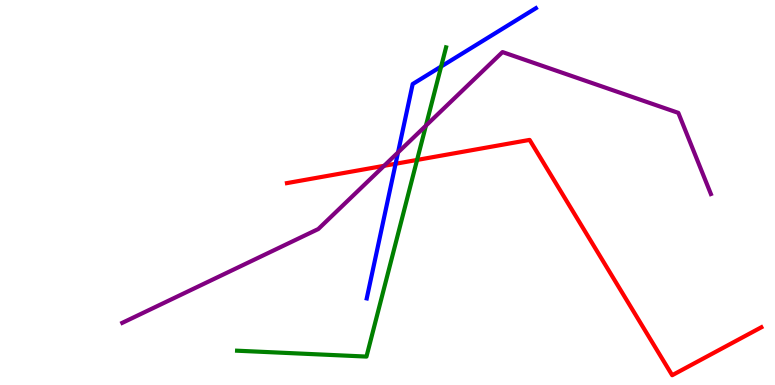[{'lines': ['blue', 'red'], 'intersections': [{'x': 5.1, 'y': 5.75}]}, {'lines': ['green', 'red'], 'intersections': [{'x': 5.38, 'y': 5.85}]}, {'lines': ['purple', 'red'], 'intersections': [{'x': 4.96, 'y': 5.69}]}, {'lines': ['blue', 'green'], 'intersections': [{'x': 5.69, 'y': 8.27}]}, {'lines': ['blue', 'purple'], 'intersections': [{'x': 5.14, 'y': 6.04}]}, {'lines': ['green', 'purple'], 'intersections': [{'x': 5.5, 'y': 6.74}]}]